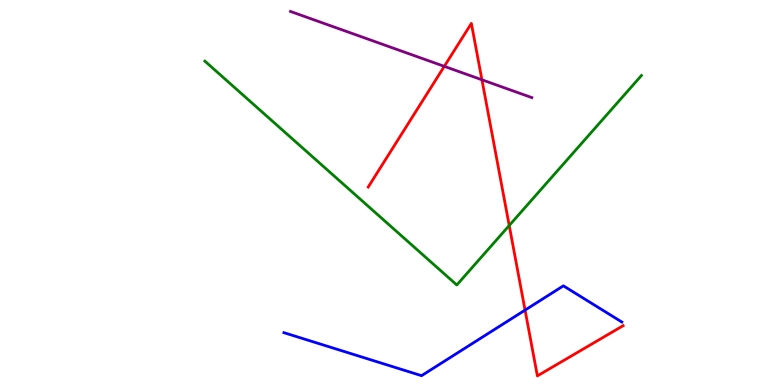[{'lines': ['blue', 'red'], 'intersections': [{'x': 6.78, 'y': 1.95}]}, {'lines': ['green', 'red'], 'intersections': [{'x': 6.57, 'y': 4.14}]}, {'lines': ['purple', 'red'], 'intersections': [{'x': 5.73, 'y': 8.28}, {'x': 6.22, 'y': 7.93}]}, {'lines': ['blue', 'green'], 'intersections': []}, {'lines': ['blue', 'purple'], 'intersections': []}, {'lines': ['green', 'purple'], 'intersections': []}]